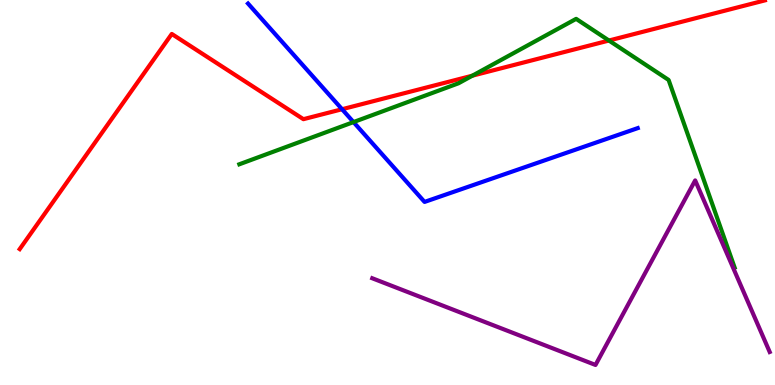[{'lines': ['blue', 'red'], 'intersections': [{'x': 4.41, 'y': 7.16}]}, {'lines': ['green', 'red'], 'intersections': [{'x': 6.1, 'y': 8.03}, {'x': 7.86, 'y': 8.95}]}, {'lines': ['purple', 'red'], 'intersections': []}, {'lines': ['blue', 'green'], 'intersections': [{'x': 4.56, 'y': 6.83}]}, {'lines': ['blue', 'purple'], 'intersections': []}, {'lines': ['green', 'purple'], 'intersections': []}]